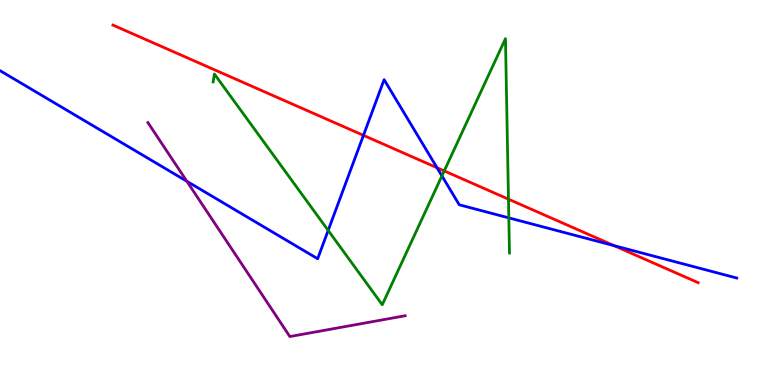[{'lines': ['blue', 'red'], 'intersections': [{'x': 4.69, 'y': 6.48}, {'x': 5.64, 'y': 5.64}, {'x': 7.92, 'y': 3.62}]}, {'lines': ['green', 'red'], 'intersections': [{'x': 5.73, 'y': 5.56}, {'x': 6.56, 'y': 4.83}]}, {'lines': ['purple', 'red'], 'intersections': []}, {'lines': ['blue', 'green'], 'intersections': [{'x': 4.23, 'y': 4.02}, {'x': 5.7, 'y': 5.43}, {'x': 6.57, 'y': 4.34}]}, {'lines': ['blue', 'purple'], 'intersections': [{'x': 2.41, 'y': 5.29}]}, {'lines': ['green', 'purple'], 'intersections': []}]